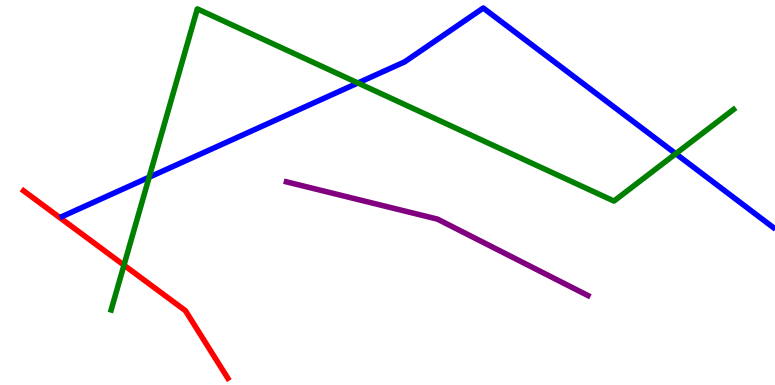[{'lines': ['blue', 'red'], 'intersections': []}, {'lines': ['green', 'red'], 'intersections': [{'x': 1.6, 'y': 3.11}]}, {'lines': ['purple', 'red'], 'intersections': []}, {'lines': ['blue', 'green'], 'intersections': [{'x': 1.92, 'y': 5.4}, {'x': 4.62, 'y': 7.84}, {'x': 8.72, 'y': 6.01}]}, {'lines': ['blue', 'purple'], 'intersections': []}, {'lines': ['green', 'purple'], 'intersections': []}]